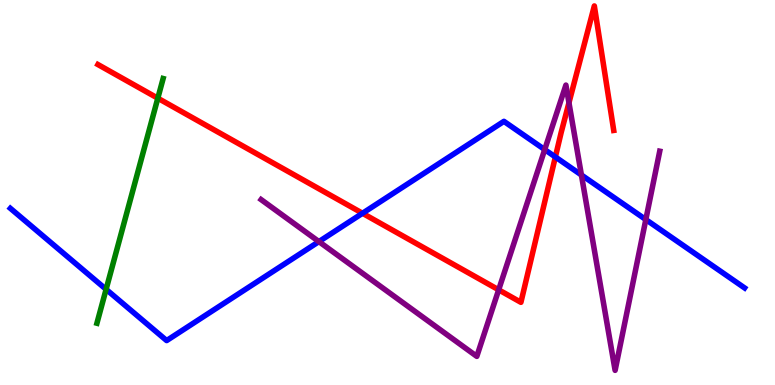[{'lines': ['blue', 'red'], 'intersections': [{'x': 4.68, 'y': 4.46}, {'x': 7.17, 'y': 5.92}]}, {'lines': ['green', 'red'], 'intersections': [{'x': 2.04, 'y': 7.45}]}, {'lines': ['purple', 'red'], 'intersections': [{'x': 6.43, 'y': 2.47}, {'x': 7.34, 'y': 7.33}]}, {'lines': ['blue', 'green'], 'intersections': [{'x': 1.37, 'y': 2.48}]}, {'lines': ['blue', 'purple'], 'intersections': [{'x': 4.11, 'y': 3.72}, {'x': 7.03, 'y': 6.11}, {'x': 7.5, 'y': 5.45}, {'x': 8.33, 'y': 4.3}]}, {'lines': ['green', 'purple'], 'intersections': []}]